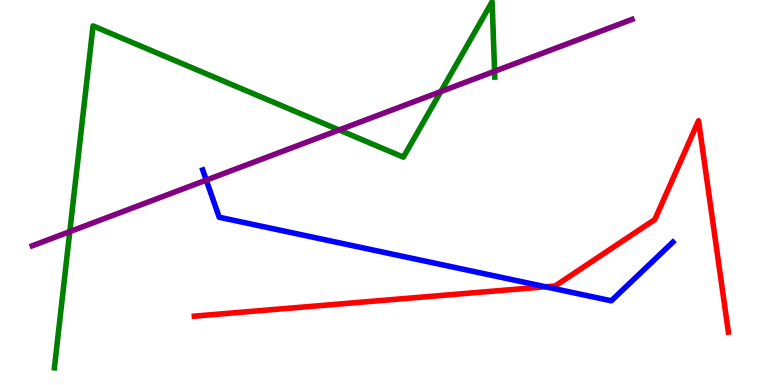[{'lines': ['blue', 'red'], 'intersections': [{'x': 7.04, 'y': 2.55}]}, {'lines': ['green', 'red'], 'intersections': []}, {'lines': ['purple', 'red'], 'intersections': []}, {'lines': ['blue', 'green'], 'intersections': []}, {'lines': ['blue', 'purple'], 'intersections': [{'x': 2.66, 'y': 5.32}]}, {'lines': ['green', 'purple'], 'intersections': [{'x': 0.901, 'y': 3.98}, {'x': 4.38, 'y': 6.62}, {'x': 5.69, 'y': 7.62}, {'x': 6.38, 'y': 8.15}]}]